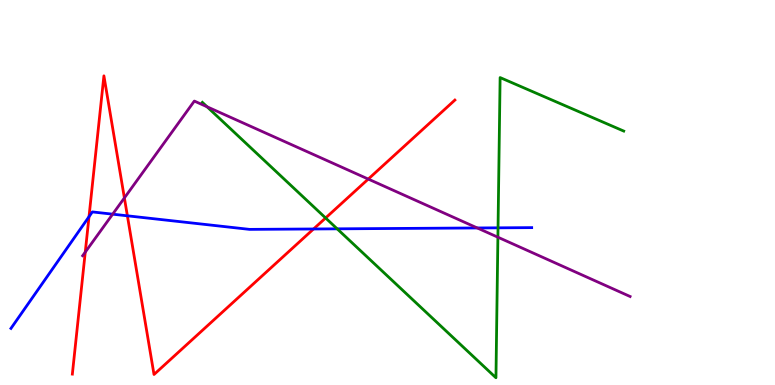[{'lines': ['blue', 'red'], 'intersections': [{'x': 1.15, 'y': 4.37}, {'x': 1.64, 'y': 4.39}, {'x': 4.05, 'y': 4.05}]}, {'lines': ['green', 'red'], 'intersections': [{'x': 4.2, 'y': 4.34}]}, {'lines': ['purple', 'red'], 'intersections': [{'x': 1.1, 'y': 3.45}, {'x': 1.61, 'y': 4.86}, {'x': 4.75, 'y': 5.35}]}, {'lines': ['blue', 'green'], 'intersections': [{'x': 4.35, 'y': 4.06}, {'x': 6.43, 'y': 4.08}]}, {'lines': ['blue', 'purple'], 'intersections': [{'x': 1.45, 'y': 4.44}, {'x': 6.16, 'y': 4.08}]}, {'lines': ['green', 'purple'], 'intersections': [{'x': 2.67, 'y': 7.23}, {'x': 6.42, 'y': 3.84}]}]